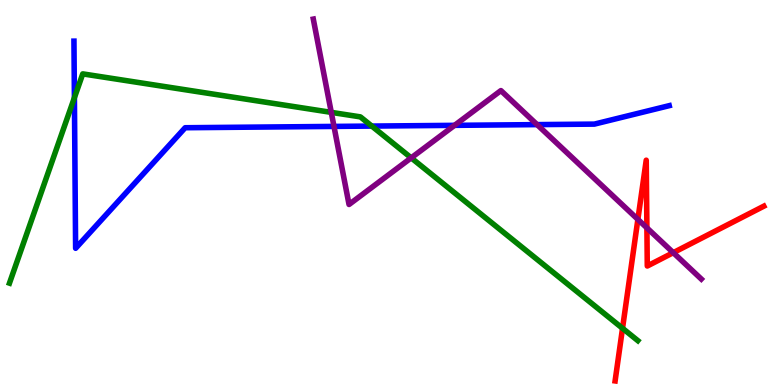[{'lines': ['blue', 'red'], 'intersections': []}, {'lines': ['green', 'red'], 'intersections': [{'x': 8.03, 'y': 1.47}]}, {'lines': ['purple', 'red'], 'intersections': [{'x': 8.23, 'y': 4.3}, {'x': 8.35, 'y': 4.08}, {'x': 8.69, 'y': 3.44}]}, {'lines': ['blue', 'green'], 'intersections': [{'x': 0.96, 'y': 7.46}, {'x': 4.8, 'y': 6.73}]}, {'lines': ['blue', 'purple'], 'intersections': [{'x': 4.31, 'y': 6.72}, {'x': 5.87, 'y': 6.74}, {'x': 6.93, 'y': 6.76}]}, {'lines': ['green', 'purple'], 'intersections': [{'x': 4.27, 'y': 7.08}, {'x': 5.31, 'y': 5.9}]}]